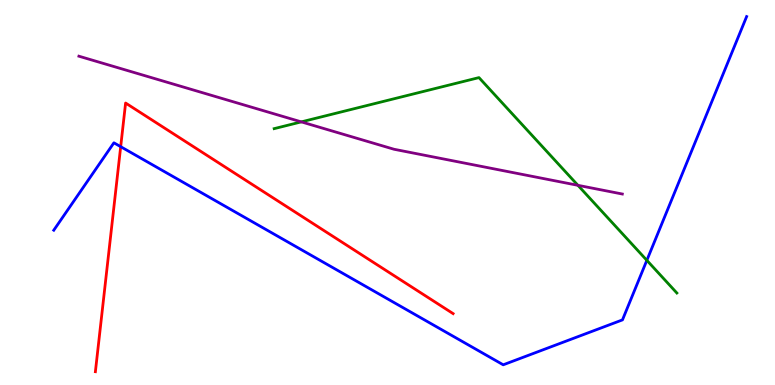[{'lines': ['blue', 'red'], 'intersections': [{'x': 1.56, 'y': 6.19}]}, {'lines': ['green', 'red'], 'intersections': []}, {'lines': ['purple', 'red'], 'intersections': []}, {'lines': ['blue', 'green'], 'intersections': [{'x': 8.35, 'y': 3.24}]}, {'lines': ['blue', 'purple'], 'intersections': []}, {'lines': ['green', 'purple'], 'intersections': [{'x': 3.89, 'y': 6.83}, {'x': 7.46, 'y': 5.19}]}]